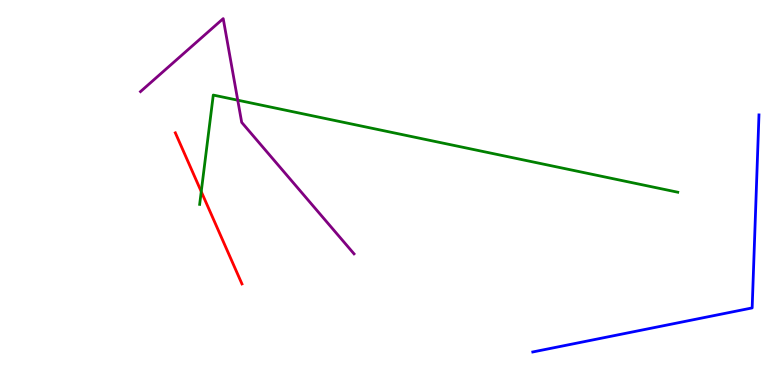[{'lines': ['blue', 'red'], 'intersections': []}, {'lines': ['green', 'red'], 'intersections': [{'x': 2.6, 'y': 5.02}]}, {'lines': ['purple', 'red'], 'intersections': []}, {'lines': ['blue', 'green'], 'intersections': []}, {'lines': ['blue', 'purple'], 'intersections': []}, {'lines': ['green', 'purple'], 'intersections': [{'x': 3.07, 'y': 7.4}]}]